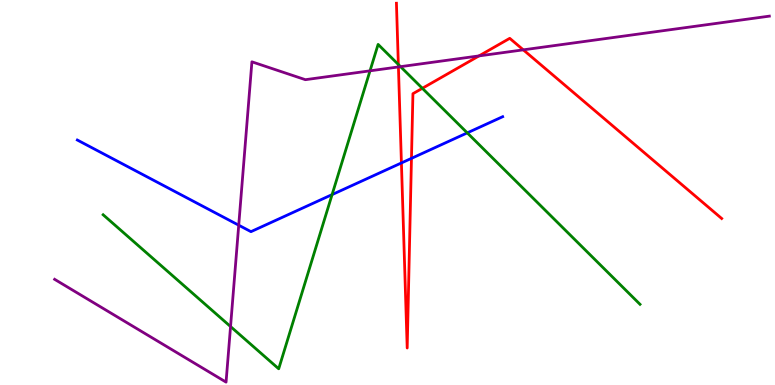[{'lines': ['blue', 'red'], 'intersections': [{'x': 5.18, 'y': 5.77}, {'x': 5.31, 'y': 5.89}]}, {'lines': ['green', 'red'], 'intersections': [{'x': 5.14, 'y': 8.33}, {'x': 5.45, 'y': 7.71}]}, {'lines': ['purple', 'red'], 'intersections': [{'x': 5.14, 'y': 8.26}, {'x': 6.18, 'y': 8.55}, {'x': 6.75, 'y': 8.71}]}, {'lines': ['blue', 'green'], 'intersections': [{'x': 4.28, 'y': 4.95}, {'x': 6.03, 'y': 6.55}]}, {'lines': ['blue', 'purple'], 'intersections': [{'x': 3.08, 'y': 4.15}]}, {'lines': ['green', 'purple'], 'intersections': [{'x': 2.97, 'y': 1.52}, {'x': 4.77, 'y': 8.16}, {'x': 5.17, 'y': 8.27}]}]